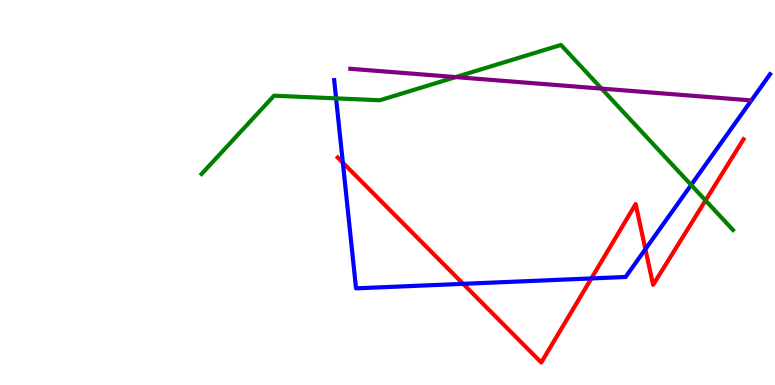[{'lines': ['blue', 'red'], 'intersections': [{'x': 4.42, 'y': 5.77}, {'x': 5.98, 'y': 2.63}, {'x': 7.63, 'y': 2.77}, {'x': 8.33, 'y': 3.53}]}, {'lines': ['green', 'red'], 'intersections': [{'x': 9.1, 'y': 4.79}]}, {'lines': ['purple', 'red'], 'intersections': []}, {'lines': ['blue', 'green'], 'intersections': [{'x': 4.34, 'y': 7.44}, {'x': 8.92, 'y': 5.2}]}, {'lines': ['blue', 'purple'], 'intersections': []}, {'lines': ['green', 'purple'], 'intersections': [{'x': 5.88, 'y': 8.0}, {'x': 7.76, 'y': 7.7}]}]